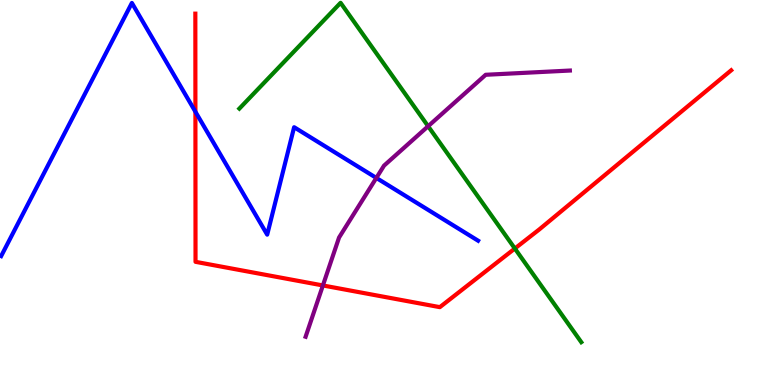[{'lines': ['blue', 'red'], 'intersections': [{'x': 2.52, 'y': 7.1}]}, {'lines': ['green', 'red'], 'intersections': [{'x': 6.64, 'y': 3.54}]}, {'lines': ['purple', 'red'], 'intersections': [{'x': 4.17, 'y': 2.59}]}, {'lines': ['blue', 'green'], 'intersections': []}, {'lines': ['blue', 'purple'], 'intersections': [{'x': 4.86, 'y': 5.38}]}, {'lines': ['green', 'purple'], 'intersections': [{'x': 5.52, 'y': 6.72}]}]